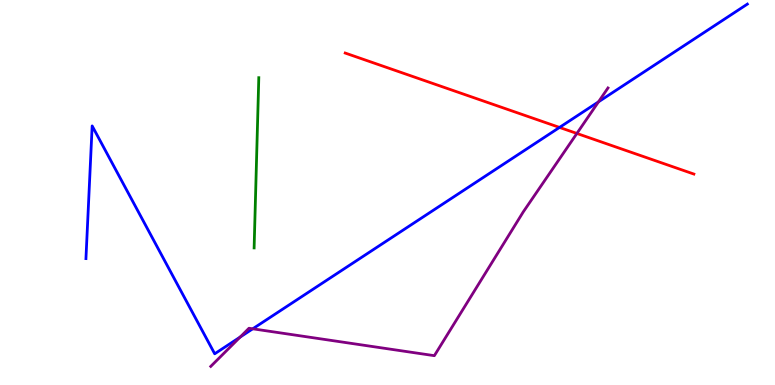[{'lines': ['blue', 'red'], 'intersections': [{'x': 7.22, 'y': 6.69}]}, {'lines': ['green', 'red'], 'intersections': []}, {'lines': ['purple', 'red'], 'intersections': [{'x': 7.44, 'y': 6.53}]}, {'lines': ['blue', 'green'], 'intersections': []}, {'lines': ['blue', 'purple'], 'intersections': [{'x': 3.1, 'y': 1.25}, {'x': 3.26, 'y': 1.46}, {'x': 7.72, 'y': 7.36}]}, {'lines': ['green', 'purple'], 'intersections': []}]